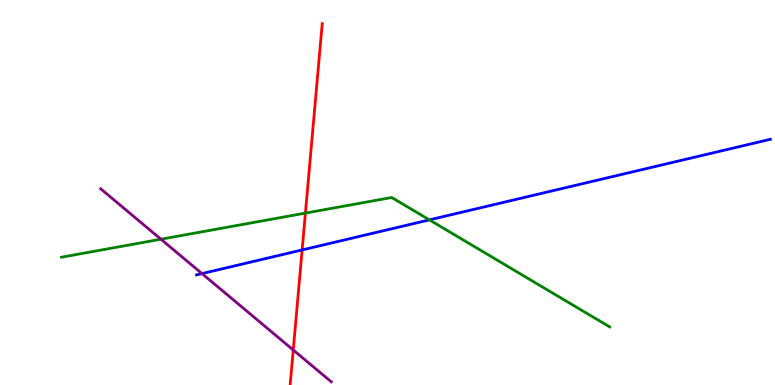[{'lines': ['blue', 'red'], 'intersections': [{'x': 3.9, 'y': 3.51}]}, {'lines': ['green', 'red'], 'intersections': [{'x': 3.94, 'y': 4.46}]}, {'lines': ['purple', 'red'], 'intersections': [{'x': 3.78, 'y': 0.909}]}, {'lines': ['blue', 'green'], 'intersections': [{'x': 5.54, 'y': 4.29}]}, {'lines': ['blue', 'purple'], 'intersections': [{'x': 2.61, 'y': 2.89}]}, {'lines': ['green', 'purple'], 'intersections': [{'x': 2.08, 'y': 3.79}]}]